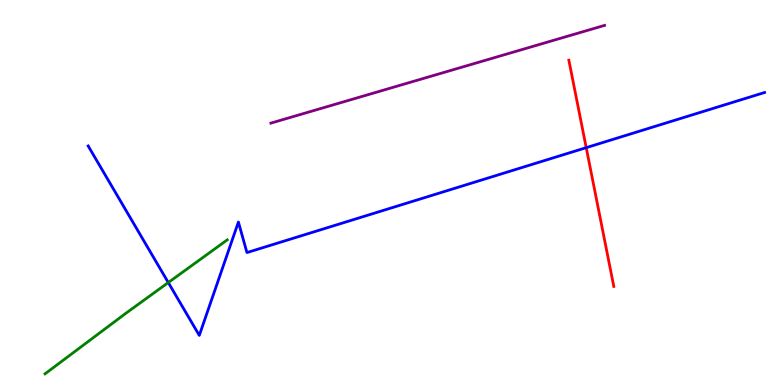[{'lines': ['blue', 'red'], 'intersections': [{'x': 7.56, 'y': 6.16}]}, {'lines': ['green', 'red'], 'intersections': []}, {'lines': ['purple', 'red'], 'intersections': []}, {'lines': ['blue', 'green'], 'intersections': [{'x': 2.17, 'y': 2.66}]}, {'lines': ['blue', 'purple'], 'intersections': []}, {'lines': ['green', 'purple'], 'intersections': []}]